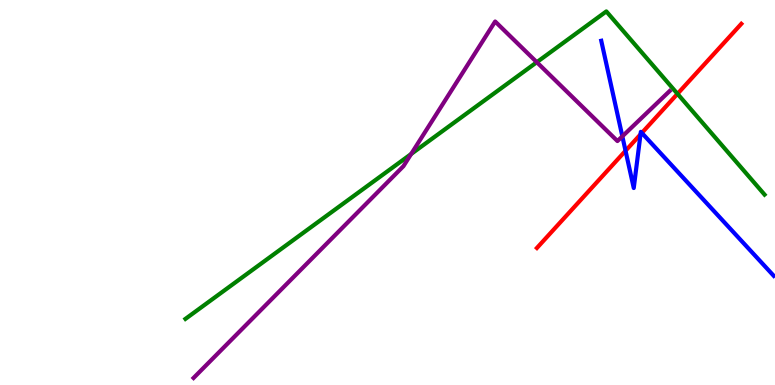[{'lines': ['blue', 'red'], 'intersections': [{'x': 8.07, 'y': 6.08}, {'x': 8.26, 'y': 6.51}, {'x': 8.28, 'y': 6.55}]}, {'lines': ['green', 'red'], 'intersections': [{'x': 8.74, 'y': 7.56}]}, {'lines': ['purple', 'red'], 'intersections': []}, {'lines': ['blue', 'green'], 'intersections': []}, {'lines': ['blue', 'purple'], 'intersections': [{'x': 8.03, 'y': 6.46}]}, {'lines': ['green', 'purple'], 'intersections': [{'x': 5.31, 'y': 6.0}, {'x': 6.93, 'y': 8.38}]}]